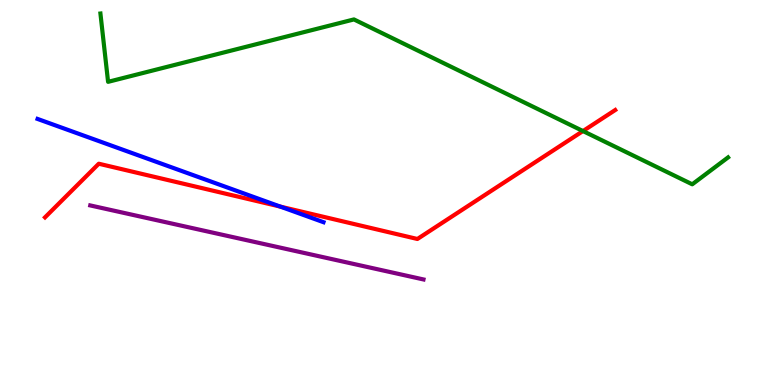[{'lines': ['blue', 'red'], 'intersections': [{'x': 3.62, 'y': 4.63}]}, {'lines': ['green', 'red'], 'intersections': [{'x': 7.52, 'y': 6.6}]}, {'lines': ['purple', 'red'], 'intersections': []}, {'lines': ['blue', 'green'], 'intersections': []}, {'lines': ['blue', 'purple'], 'intersections': []}, {'lines': ['green', 'purple'], 'intersections': []}]